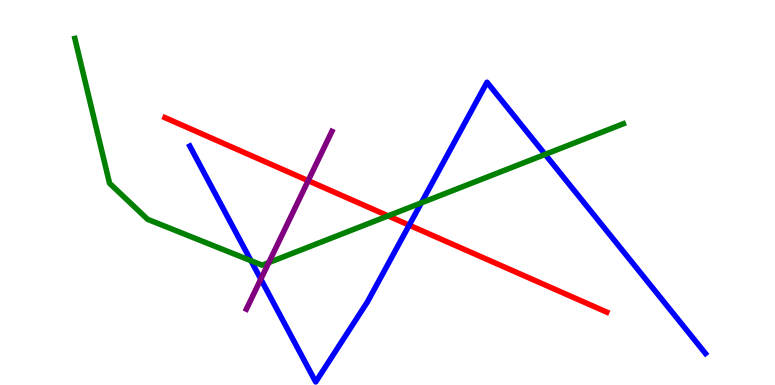[{'lines': ['blue', 'red'], 'intersections': [{'x': 5.28, 'y': 4.15}]}, {'lines': ['green', 'red'], 'intersections': [{'x': 5.01, 'y': 4.39}]}, {'lines': ['purple', 'red'], 'intersections': [{'x': 3.98, 'y': 5.31}]}, {'lines': ['blue', 'green'], 'intersections': [{'x': 3.24, 'y': 3.23}, {'x': 5.44, 'y': 4.73}, {'x': 7.03, 'y': 5.99}]}, {'lines': ['blue', 'purple'], 'intersections': [{'x': 3.37, 'y': 2.75}]}, {'lines': ['green', 'purple'], 'intersections': [{'x': 3.47, 'y': 3.18}]}]